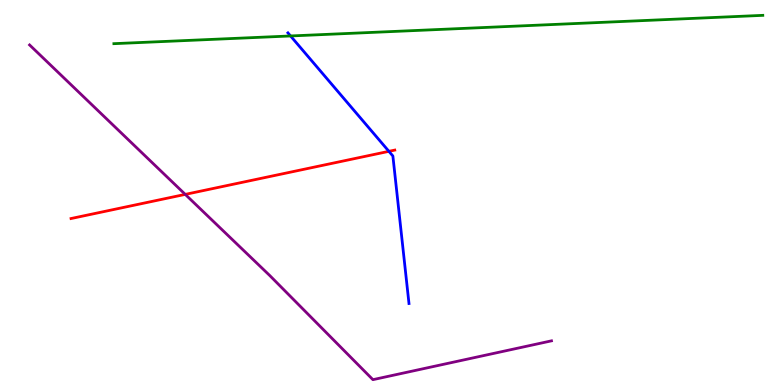[{'lines': ['blue', 'red'], 'intersections': [{'x': 5.02, 'y': 6.07}]}, {'lines': ['green', 'red'], 'intersections': []}, {'lines': ['purple', 'red'], 'intersections': [{'x': 2.39, 'y': 4.95}]}, {'lines': ['blue', 'green'], 'intersections': [{'x': 3.75, 'y': 9.07}]}, {'lines': ['blue', 'purple'], 'intersections': []}, {'lines': ['green', 'purple'], 'intersections': []}]